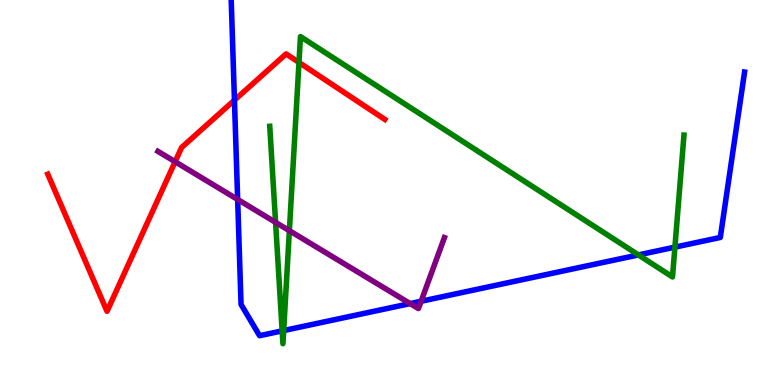[{'lines': ['blue', 'red'], 'intersections': [{'x': 3.03, 'y': 7.4}]}, {'lines': ['green', 'red'], 'intersections': [{'x': 3.86, 'y': 8.38}]}, {'lines': ['purple', 'red'], 'intersections': [{'x': 2.26, 'y': 5.8}]}, {'lines': ['blue', 'green'], 'intersections': [{'x': 3.64, 'y': 1.41}, {'x': 3.66, 'y': 1.41}, {'x': 8.24, 'y': 3.38}, {'x': 8.71, 'y': 3.58}]}, {'lines': ['blue', 'purple'], 'intersections': [{'x': 3.07, 'y': 4.82}, {'x': 5.29, 'y': 2.11}, {'x': 5.43, 'y': 2.18}]}, {'lines': ['green', 'purple'], 'intersections': [{'x': 3.56, 'y': 4.22}, {'x': 3.73, 'y': 4.01}]}]